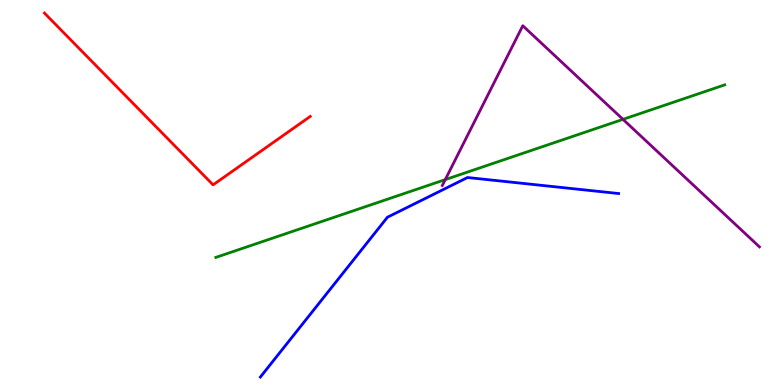[{'lines': ['blue', 'red'], 'intersections': []}, {'lines': ['green', 'red'], 'intersections': []}, {'lines': ['purple', 'red'], 'intersections': []}, {'lines': ['blue', 'green'], 'intersections': []}, {'lines': ['blue', 'purple'], 'intersections': []}, {'lines': ['green', 'purple'], 'intersections': [{'x': 5.75, 'y': 5.33}, {'x': 8.04, 'y': 6.9}]}]